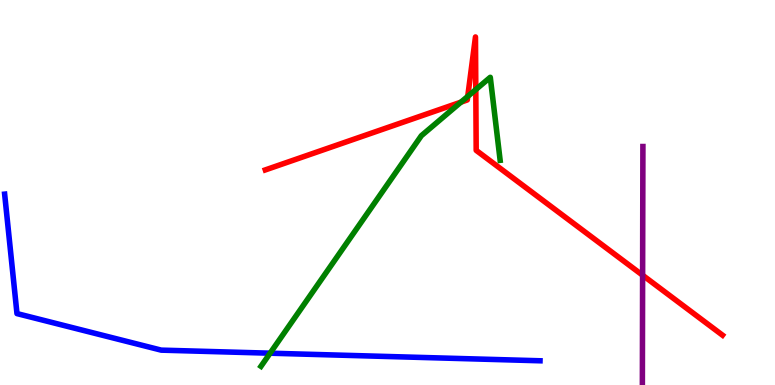[{'lines': ['blue', 'red'], 'intersections': []}, {'lines': ['green', 'red'], 'intersections': [{'x': 5.95, 'y': 7.35}, {'x': 6.04, 'y': 7.5}, {'x': 6.14, 'y': 7.67}]}, {'lines': ['purple', 'red'], 'intersections': [{'x': 8.29, 'y': 2.85}]}, {'lines': ['blue', 'green'], 'intersections': [{'x': 3.49, 'y': 0.826}]}, {'lines': ['blue', 'purple'], 'intersections': []}, {'lines': ['green', 'purple'], 'intersections': []}]